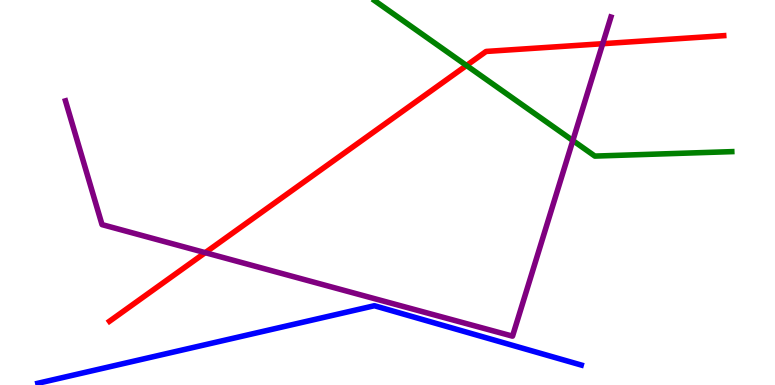[{'lines': ['blue', 'red'], 'intersections': []}, {'lines': ['green', 'red'], 'intersections': [{'x': 6.02, 'y': 8.3}]}, {'lines': ['purple', 'red'], 'intersections': [{'x': 2.65, 'y': 3.44}, {'x': 7.78, 'y': 8.86}]}, {'lines': ['blue', 'green'], 'intersections': []}, {'lines': ['blue', 'purple'], 'intersections': []}, {'lines': ['green', 'purple'], 'intersections': [{'x': 7.39, 'y': 6.35}]}]